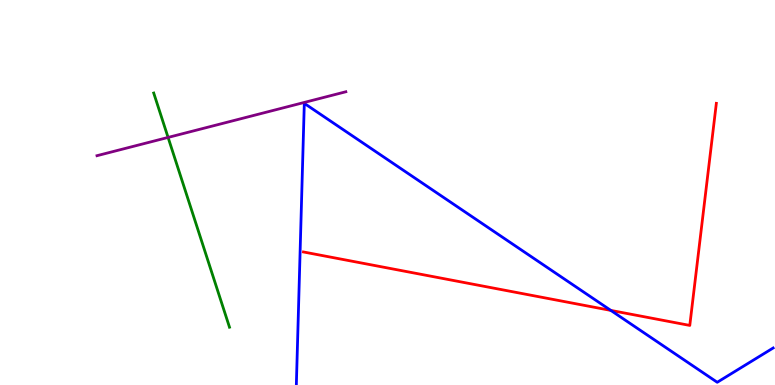[{'lines': ['blue', 'red'], 'intersections': [{'x': 7.88, 'y': 1.94}]}, {'lines': ['green', 'red'], 'intersections': []}, {'lines': ['purple', 'red'], 'intersections': []}, {'lines': ['blue', 'green'], 'intersections': []}, {'lines': ['blue', 'purple'], 'intersections': []}, {'lines': ['green', 'purple'], 'intersections': [{'x': 2.17, 'y': 6.43}]}]